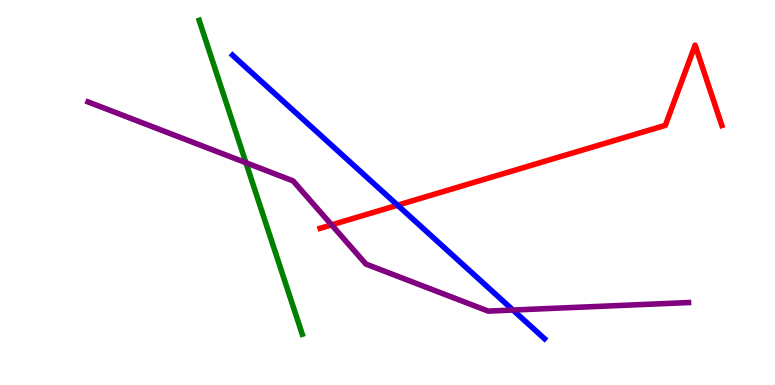[{'lines': ['blue', 'red'], 'intersections': [{'x': 5.13, 'y': 4.67}]}, {'lines': ['green', 'red'], 'intersections': []}, {'lines': ['purple', 'red'], 'intersections': [{'x': 4.28, 'y': 4.16}]}, {'lines': ['blue', 'green'], 'intersections': []}, {'lines': ['blue', 'purple'], 'intersections': [{'x': 6.62, 'y': 1.95}]}, {'lines': ['green', 'purple'], 'intersections': [{'x': 3.17, 'y': 5.77}]}]